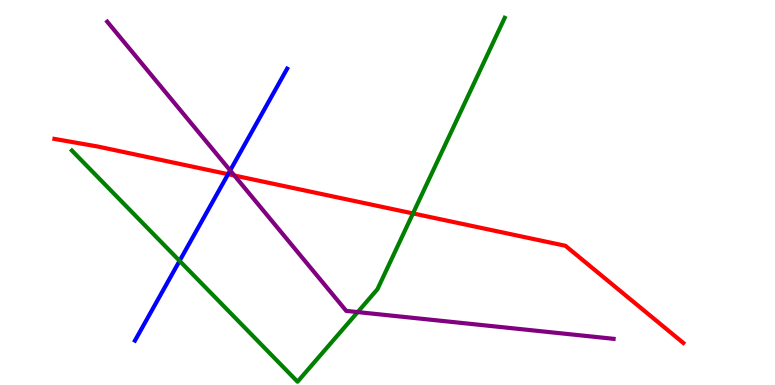[{'lines': ['blue', 'red'], 'intersections': [{'x': 2.94, 'y': 5.48}]}, {'lines': ['green', 'red'], 'intersections': [{'x': 5.33, 'y': 4.46}]}, {'lines': ['purple', 'red'], 'intersections': [{'x': 3.02, 'y': 5.44}]}, {'lines': ['blue', 'green'], 'intersections': [{'x': 2.32, 'y': 3.22}]}, {'lines': ['blue', 'purple'], 'intersections': [{'x': 2.97, 'y': 5.57}]}, {'lines': ['green', 'purple'], 'intersections': [{'x': 4.62, 'y': 1.89}]}]